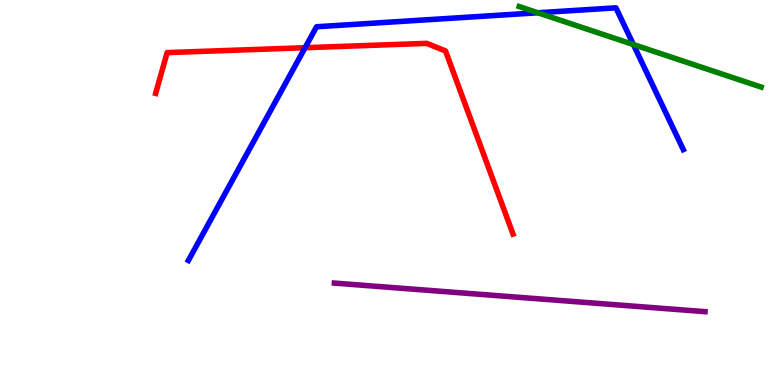[{'lines': ['blue', 'red'], 'intersections': [{'x': 3.94, 'y': 8.76}]}, {'lines': ['green', 'red'], 'intersections': []}, {'lines': ['purple', 'red'], 'intersections': []}, {'lines': ['blue', 'green'], 'intersections': [{'x': 6.94, 'y': 9.67}, {'x': 8.17, 'y': 8.84}]}, {'lines': ['blue', 'purple'], 'intersections': []}, {'lines': ['green', 'purple'], 'intersections': []}]